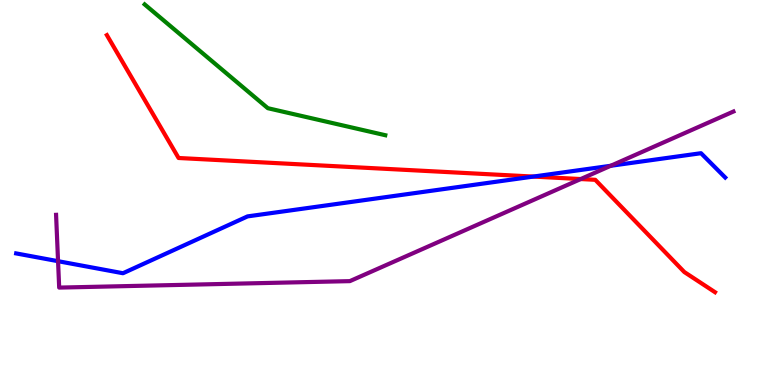[{'lines': ['blue', 'red'], 'intersections': [{'x': 6.88, 'y': 5.41}]}, {'lines': ['green', 'red'], 'intersections': []}, {'lines': ['purple', 'red'], 'intersections': [{'x': 7.49, 'y': 5.35}]}, {'lines': ['blue', 'green'], 'intersections': []}, {'lines': ['blue', 'purple'], 'intersections': [{'x': 0.749, 'y': 3.22}, {'x': 7.88, 'y': 5.69}]}, {'lines': ['green', 'purple'], 'intersections': []}]